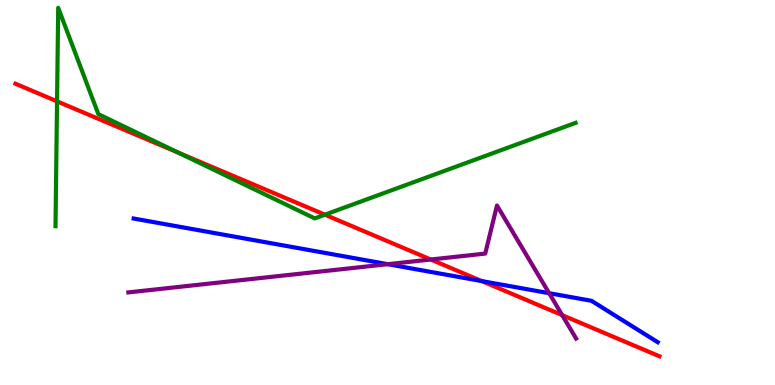[{'lines': ['blue', 'red'], 'intersections': [{'x': 6.22, 'y': 2.7}]}, {'lines': ['green', 'red'], 'intersections': [{'x': 0.736, 'y': 7.37}, {'x': 2.3, 'y': 6.04}, {'x': 4.19, 'y': 4.42}]}, {'lines': ['purple', 'red'], 'intersections': [{'x': 5.56, 'y': 3.26}, {'x': 7.25, 'y': 1.81}]}, {'lines': ['blue', 'green'], 'intersections': []}, {'lines': ['blue', 'purple'], 'intersections': [{'x': 5.0, 'y': 3.14}, {'x': 7.09, 'y': 2.38}]}, {'lines': ['green', 'purple'], 'intersections': []}]